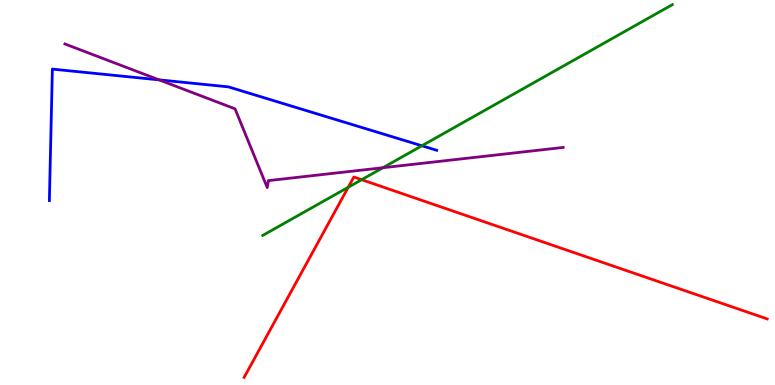[{'lines': ['blue', 'red'], 'intersections': []}, {'lines': ['green', 'red'], 'intersections': [{'x': 4.49, 'y': 5.14}, {'x': 4.67, 'y': 5.33}]}, {'lines': ['purple', 'red'], 'intersections': []}, {'lines': ['blue', 'green'], 'intersections': [{'x': 5.44, 'y': 6.21}]}, {'lines': ['blue', 'purple'], 'intersections': [{'x': 2.05, 'y': 7.93}]}, {'lines': ['green', 'purple'], 'intersections': [{'x': 4.94, 'y': 5.64}]}]